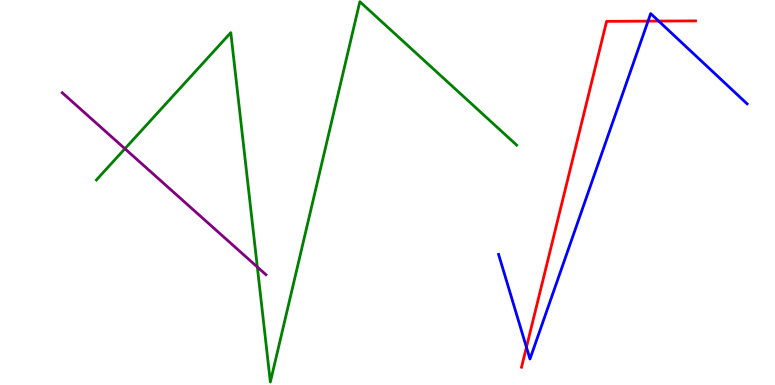[{'lines': ['blue', 'red'], 'intersections': [{'x': 6.79, 'y': 0.981}, {'x': 8.36, 'y': 9.45}, {'x': 8.5, 'y': 9.45}]}, {'lines': ['green', 'red'], 'intersections': []}, {'lines': ['purple', 'red'], 'intersections': []}, {'lines': ['blue', 'green'], 'intersections': []}, {'lines': ['blue', 'purple'], 'intersections': []}, {'lines': ['green', 'purple'], 'intersections': [{'x': 1.61, 'y': 6.14}, {'x': 3.32, 'y': 3.07}]}]